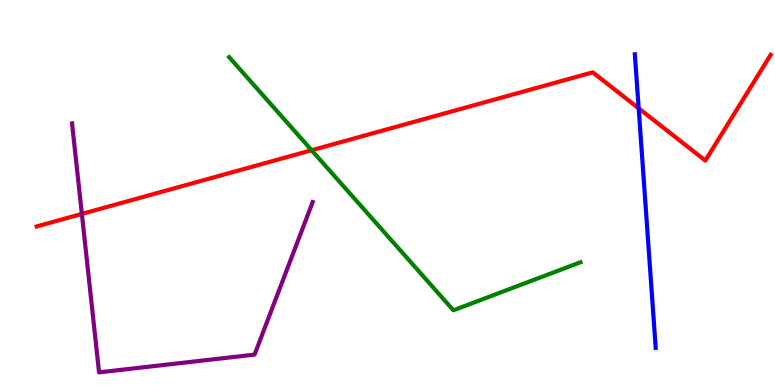[{'lines': ['blue', 'red'], 'intersections': [{'x': 8.24, 'y': 7.19}]}, {'lines': ['green', 'red'], 'intersections': [{'x': 4.02, 'y': 6.1}]}, {'lines': ['purple', 'red'], 'intersections': [{'x': 1.06, 'y': 4.44}]}, {'lines': ['blue', 'green'], 'intersections': []}, {'lines': ['blue', 'purple'], 'intersections': []}, {'lines': ['green', 'purple'], 'intersections': []}]